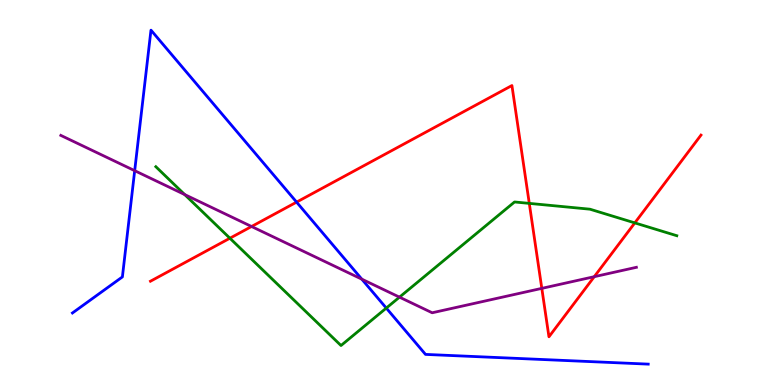[{'lines': ['blue', 'red'], 'intersections': [{'x': 3.83, 'y': 4.75}]}, {'lines': ['green', 'red'], 'intersections': [{'x': 2.97, 'y': 3.81}, {'x': 6.83, 'y': 4.72}, {'x': 8.19, 'y': 4.21}]}, {'lines': ['purple', 'red'], 'intersections': [{'x': 3.25, 'y': 4.12}, {'x': 6.99, 'y': 2.51}, {'x': 7.67, 'y': 2.81}]}, {'lines': ['blue', 'green'], 'intersections': [{'x': 4.98, 'y': 2.0}]}, {'lines': ['blue', 'purple'], 'intersections': [{'x': 1.74, 'y': 5.57}, {'x': 4.67, 'y': 2.75}]}, {'lines': ['green', 'purple'], 'intersections': [{'x': 2.38, 'y': 4.95}, {'x': 5.15, 'y': 2.28}]}]